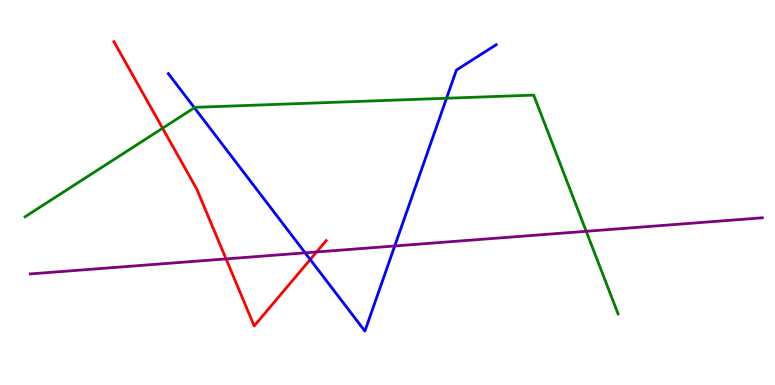[{'lines': ['blue', 'red'], 'intersections': [{'x': 4.0, 'y': 3.26}]}, {'lines': ['green', 'red'], 'intersections': [{'x': 2.1, 'y': 6.67}]}, {'lines': ['purple', 'red'], 'intersections': [{'x': 2.92, 'y': 3.28}, {'x': 4.09, 'y': 3.46}]}, {'lines': ['blue', 'green'], 'intersections': [{'x': 2.51, 'y': 7.2}, {'x': 5.76, 'y': 7.45}]}, {'lines': ['blue', 'purple'], 'intersections': [{'x': 3.94, 'y': 3.43}, {'x': 5.09, 'y': 3.61}]}, {'lines': ['green', 'purple'], 'intersections': [{'x': 7.56, 'y': 3.99}]}]